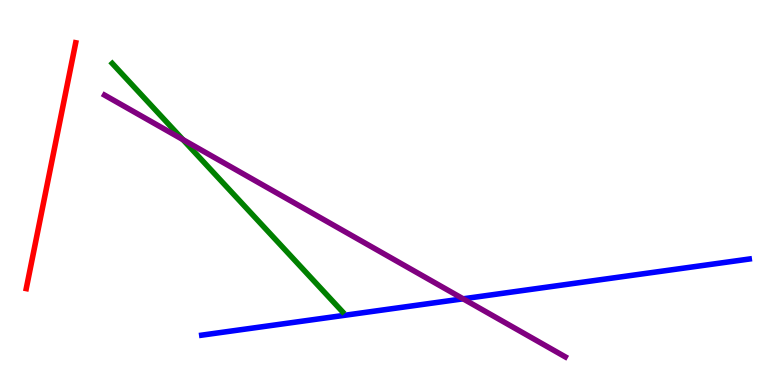[{'lines': ['blue', 'red'], 'intersections': []}, {'lines': ['green', 'red'], 'intersections': []}, {'lines': ['purple', 'red'], 'intersections': []}, {'lines': ['blue', 'green'], 'intersections': []}, {'lines': ['blue', 'purple'], 'intersections': [{'x': 5.98, 'y': 2.24}]}, {'lines': ['green', 'purple'], 'intersections': [{'x': 2.36, 'y': 6.37}]}]